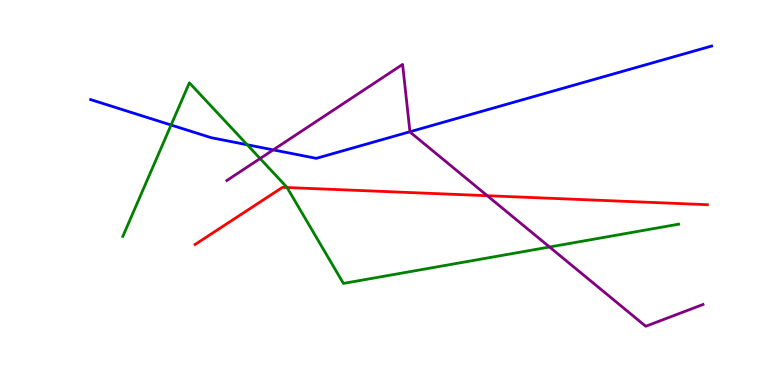[{'lines': ['blue', 'red'], 'intersections': []}, {'lines': ['green', 'red'], 'intersections': [{'x': 3.7, 'y': 5.13}]}, {'lines': ['purple', 'red'], 'intersections': [{'x': 6.29, 'y': 4.92}]}, {'lines': ['blue', 'green'], 'intersections': [{'x': 2.21, 'y': 6.75}, {'x': 3.19, 'y': 6.24}]}, {'lines': ['blue', 'purple'], 'intersections': [{'x': 3.53, 'y': 6.11}, {'x': 5.29, 'y': 6.58}]}, {'lines': ['green', 'purple'], 'intersections': [{'x': 3.36, 'y': 5.88}, {'x': 7.09, 'y': 3.58}]}]